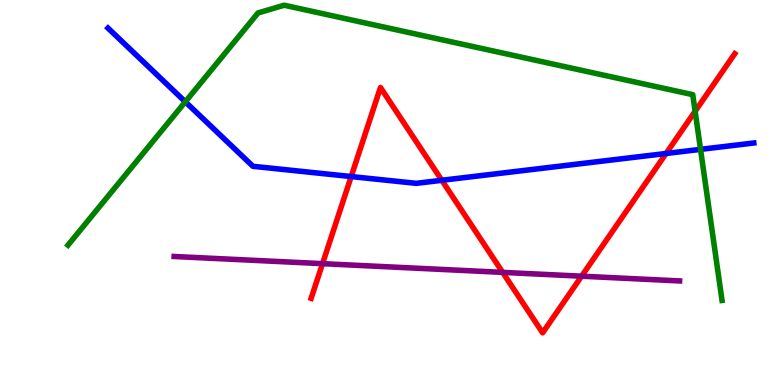[{'lines': ['blue', 'red'], 'intersections': [{'x': 4.53, 'y': 5.41}, {'x': 5.7, 'y': 5.32}, {'x': 8.59, 'y': 6.01}]}, {'lines': ['green', 'red'], 'intersections': [{'x': 8.97, 'y': 7.11}]}, {'lines': ['purple', 'red'], 'intersections': [{'x': 4.16, 'y': 3.15}, {'x': 6.49, 'y': 2.93}, {'x': 7.5, 'y': 2.83}]}, {'lines': ['blue', 'green'], 'intersections': [{'x': 2.39, 'y': 7.36}, {'x': 9.04, 'y': 6.12}]}, {'lines': ['blue', 'purple'], 'intersections': []}, {'lines': ['green', 'purple'], 'intersections': []}]